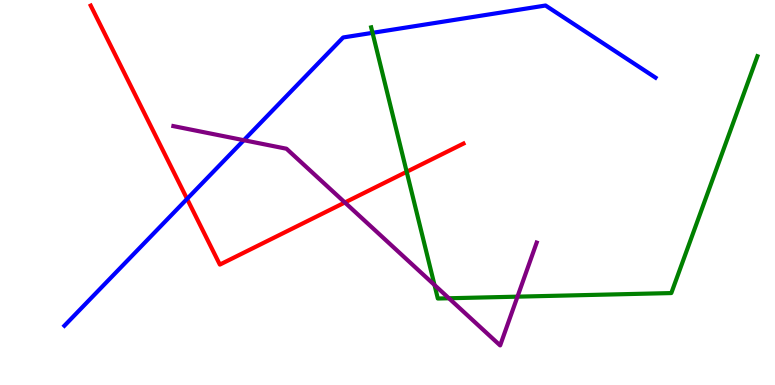[{'lines': ['blue', 'red'], 'intersections': [{'x': 2.41, 'y': 4.83}]}, {'lines': ['green', 'red'], 'intersections': [{'x': 5.25, 'y': 5.54}]}, {'lines': ['purple', 'red'], 'intersections': [{'x': 4.45, 'y': 4.74}]}, {'lines': ['blue', 'green'], 'intersections': [{'x': 4.81, 'y': 9.15}]}, {'lines': ['blue', 'purple'], 'intersections': [{'x': 3.15, 'y': 6.36}]}, {'lines': ['green', 'purple'], 'intersections': [{'x': 5.61, 'y': 2.6}, {'x': 5.79, 'y': 2.25}, {'x': 6.68, 'y': 2.29}]}]